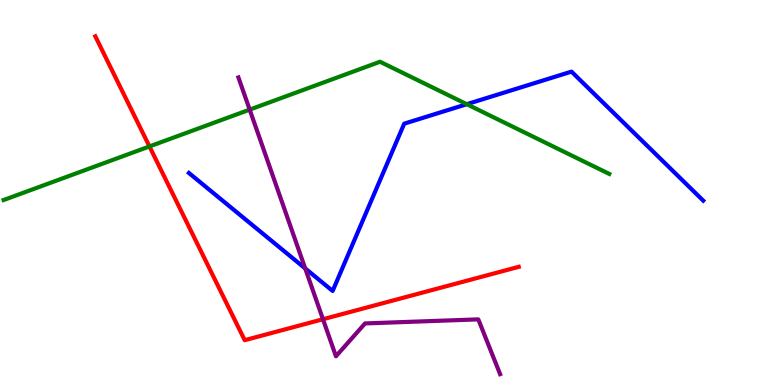[{'lines': ['blue', 'red'], 'intersections': []}, {'lines': ['green', 'red'], 'intersections': [{'x': 1.93, 'y': 6.2}]}, {'lines': ['purple', 'red'], 'intersections': [{'x': 4.17, 'y': 1.71}]}, {'lines': ['blue', 'green'], 'intersections': [{'x': 6.02, 'y': 7.29}]}, {'lines': ['blue', 'purple'], 'intersections': [{'x': 3.94, 'y': 3.03}]}, {'lines': ['green', 'purple'], 'intersections': [{'x': 3.22, 'y': 7.15}]}]